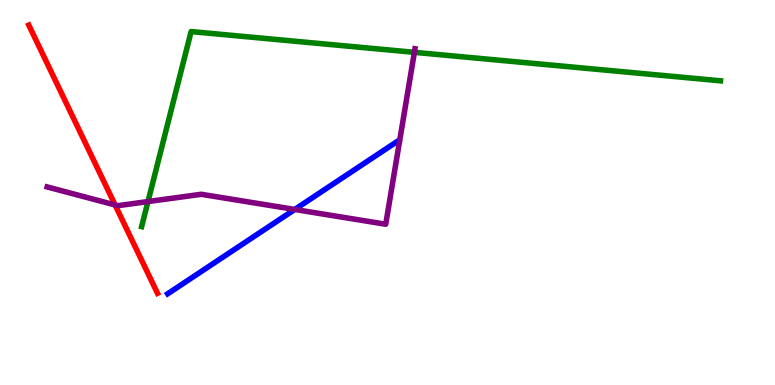[{'lines': ['blue', 'red'], 'intersections': []}, {'lines': ['green', 'red'], 'intersections': []}, {'lines': ['purple', 'red'], 'intersections': [{'x': 1.49, 'y': 4.68}]}, {'lines': ['blue', 'green'], 'intersections': []}, {'lines': ['blue', 'purple'], 'intersections': [{'x': 3.8, 'y': 4.56}]}, {'lines': ['green', 'purple'], 'intersections': [{'x': 1.91, 'y': 4.76}, {'x': 5.35, 'y': 8.64}]}]